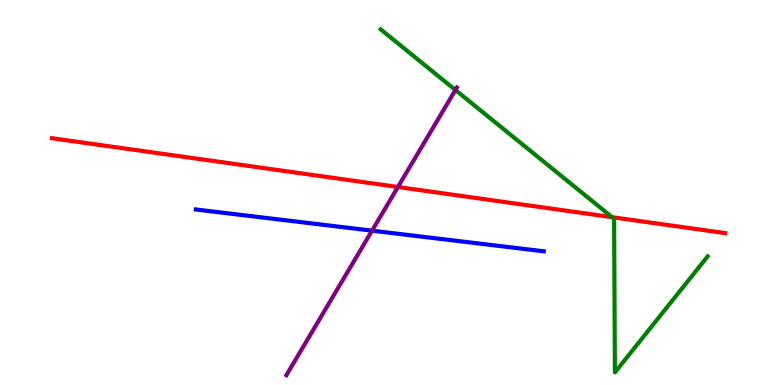[{'lines': ['blue', 'red'], 'intersections': []}, {'lines': ['green', 'red'], 'intersections': [{'x': 7.9, 'y': 4.36}]}, {'lines': ['purple', 'red'], 'intersections': [{'x': 5.13, 'y': 5.14}]}, {'lines': ['blue', 'green'], 'intersections': []}, {'lines': ['blue', 'purple'], 'intersections': [{'x': 4.8, 'y': 4.01}]}, {'lines': ['green', 'purple'], 'intersections': [{'x': 5.88, 'y': 7.66}]}]